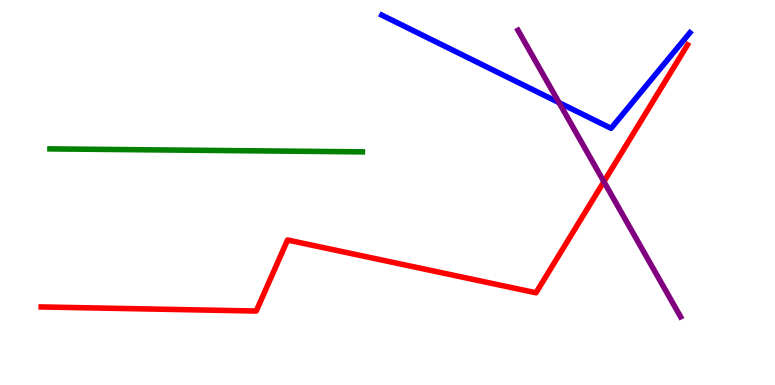[{'lines': ['blue', 'red'], 'intersections': []}, {'lines': ['green', 'red'], 'intersections': []}, {'lines': ['purple', 'red'], 'intersections': [{'x': 7.79, 'y': 5.28}]}, {'lines': ['blue', 'green'], 'intersections': []}, {'lines': ['blue', 'purple'], 'intersections': [{'x': 7.21, 'y': 7.33}]}, {'lines': ['green', 'purple'], 'intersections': []}]